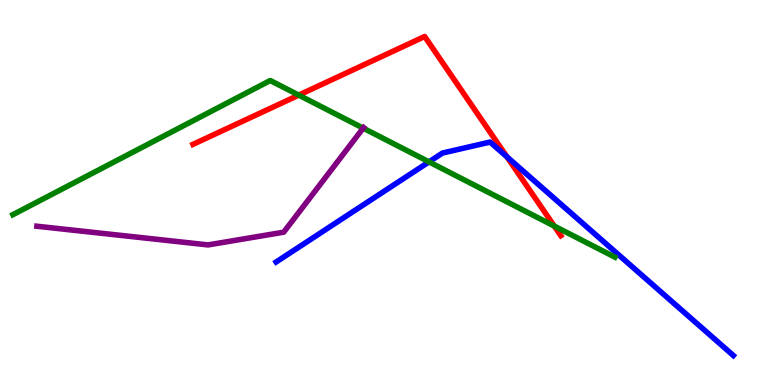[{'lines': ['blue', 'red'], 'intersections': [{'x': 6.54, 'y': 5.93}]}, {'lines': ['green', 'red'], 'intersections': [{'x': 3.85, 'y': 7.53}, {'x': 7.15, 'y': 4.13}]}, {'lines': ['purple', 'red'], 'intersections': []}, {'lines': ['blue', 'green'], 'intersections': [{'x': 5.54, 'y': 5.8}]}, {'lines': ['blue', 'purple'], 'intersections': []}, {'lines': ['green', 'purple'], 'intersections': [{'x': 4.69, 'y': 6.67}]}]